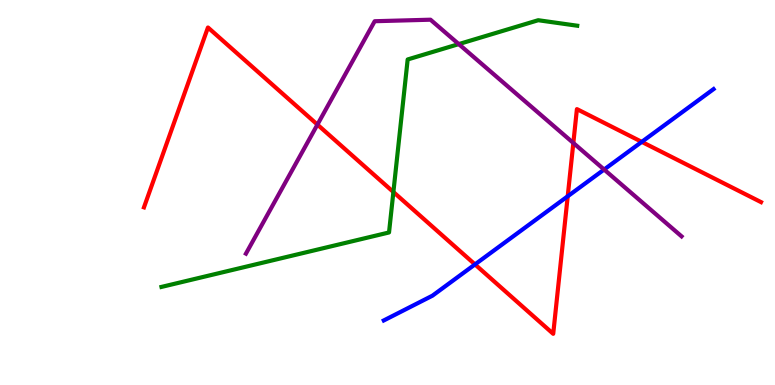[{'lines': ['blue', 'red'], 'intersections': [{'x': 6.13, 'y': 3.13}, {'x': 7.33, 'y': 4.9}, {'x': 8.28, 'y': 6.32}]}, {'lines': ['green', 'red'], 'intersections': [{'x': 5.08, 'y': 5.01}]}, {'lines': ['purple', 'red'], 'intersections': [{'x': 4.1, 'y': 6.76}, {'x': 7.4, 'y': 6.29}]}, {'lines': ['blue', 'green'], 'intersections': []}, {'lines': ['blue', 'purple'], 'intersections': [{'x': 7.8, 'y': 5.6}]}, {'lines': ['green', 'purple'], 'intersections': [{'x': 5.92, 'y': 8.85}]}]